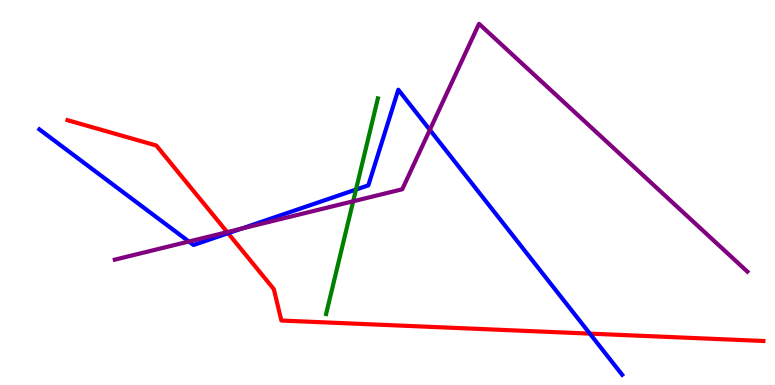[{'lines': ['blue', 'red'], 'intersections': [{'x': 2.94, 'y': 3.94}, {'x': 7.61, 'y': 1.33}]}, {'lines': ['green', 'red'], 'intersections': []}, {'lines': ['purple', 'red'], 'intersections': [{'x': 2.93, 'y': 3.97}]}, {'lines': ['blue', 'green'], 'intersections': [{'x': 4.59, 'y': 5.08}]}, {'lines': ['blue', 'purple'], 'intersections': [{'x': 2.44, 'y': 3.73}, {'x': 3.12, 'y': 4.06}, {'x': 5.55, 'y': 6.63}]}, {'lines': ['green', 'purple'], 'intersections': [{'x': 4.56, 'y': 4.77}]}]